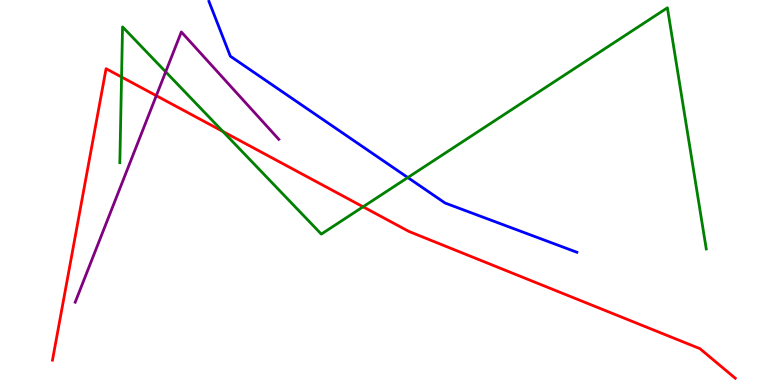[{'lines': ['blue', 'red'], 'intersections': []}, {'lines': ['green', 'red'], 'intersections': [{'x': 1.57, 'y': 8.0}, {'x': 2.88, 'y': 6.59}, {'x': 4.68, 'y': 4.63}]}, {'lines': ['purple', 'red'], 'intersections': [{'x': 2.02, 'y': 7.51}]}, {'lines': ['blue', 'green'], 'intersections': [{'x': 5.26, 'y': 5.39}]}, {'lines': ['blue', 'purple'], 'intersections': []}, {'lines': ['green', 'purple'], 'intersections': [{'x': 2.14, 'y': 8.13}]}]